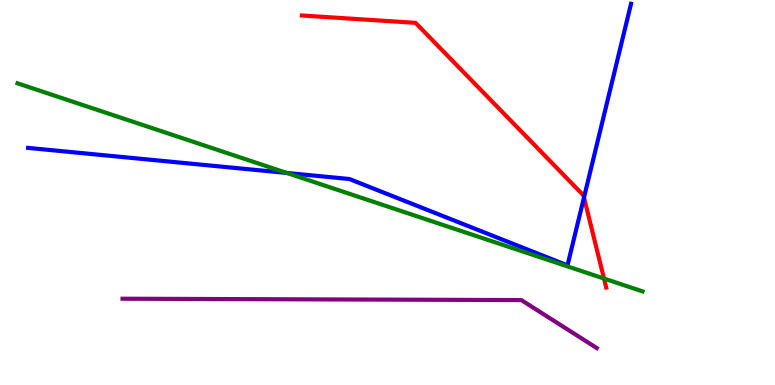[{'lines': ['blue', 'red'], 'intersections': [{'x': 7.54, 'y': 4.87}]}, {'lines': ['green', 'red'], 'intersections': [{'x': 7.79, 'y': 2.77}]}, {'lines': ['purple', 'red'], 'intersections': []}, {'lines': ['blue', 'green'], 'intersections': [{'x': 3.7, 'y': 5.51}]}, {'lines': ['blue', 'purple'], 'intersections': []}, {'lines': ['green', 'purple'], 'intersections': []}]